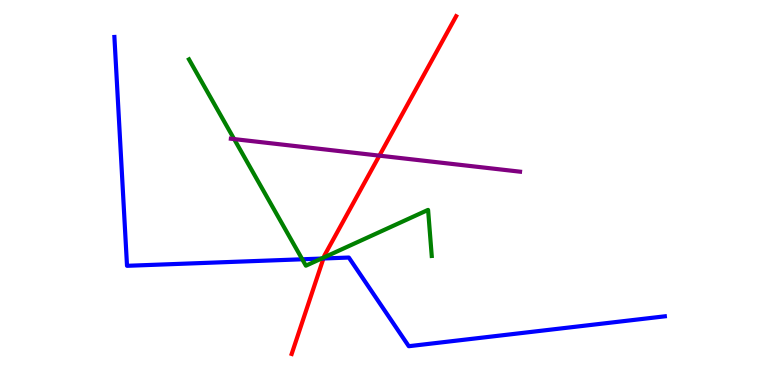[{'lines': ['blue', 'red'], 'intersections': [{'x': 4.17, 'y': 3.29}]}, {'lines': ['green', 'red'], 'intersections': [{'x': 4.18, 'y': 3.31}]}, {'lines': ['purple', 'red'], 'intersections': [{'x': 4.9, 'y': 5.96}]}, {'lines': ['blue', 'green'], 'intersections': [{'x': 3.9, 'y': 3.27}, {'x': 4.15, 'y': 3.28}]}, {'lines': ['blue', 'purple'], 'intersections': []}, {'lines': ['green', 'purple'], 'intersections': [{'x': 3.02, 'y': 6.39}]}]